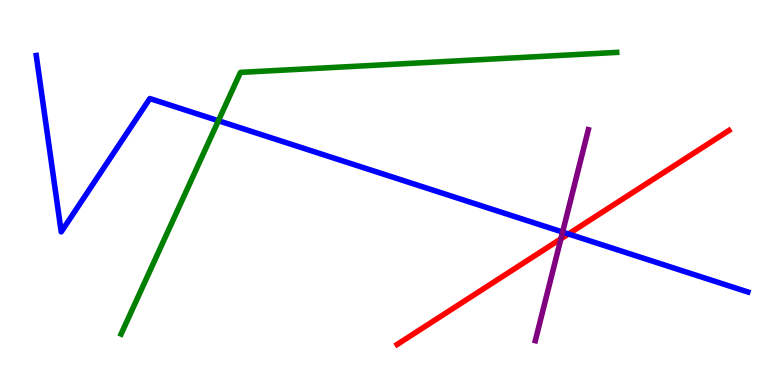[{'lines': ['blue', 'red'], 'intersections': [{'x': 7.34, 'y': 3.92}]}, {'lines': ['green', 'red'], 'intersections': []}, {'lines': ['purple', 'red'], 'intersections': [{'x': 7.24, 'y': 3.8}]}, {'lines': ['blue', 'green'], 'intersections': [{'x': 2.82, 'y': 6.86}]}, {'lines': ['blue', 'purple'], 'intersections': [{'x': 7.26, 'y': 3.97}]}, {'lines': ['green', 'purple'], 'intersections': []}]